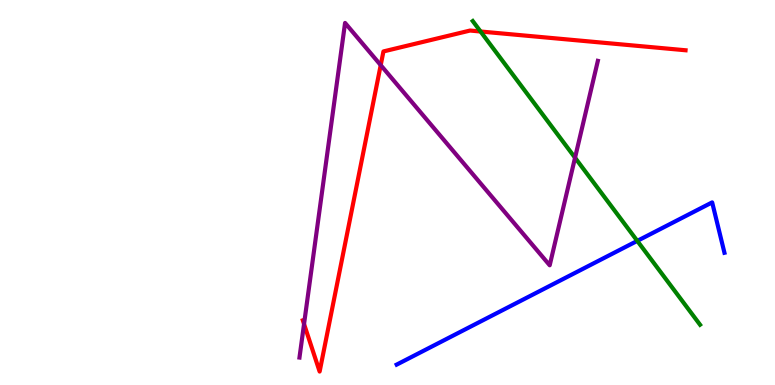[{'lines': ['blue', 'red'], 'intersections': []}, {'lines': ['green', 'red'], 'intersections': [{'x': 6.2, 'y': 9.18}]}, {'lines': ['purple', 'red'], 'intersections': [{'x': 3.92, 'y': 1.58}, {'x': 4.91, 'y': 8.31}]}, {'lines': ['blue', 'green'], 'intersections': [{'x': 8.22, 'y': 3.74}]}, {'lines': ['blue', 'purple'], 'intersections': []}, {'lines': ['green', 'purple'], 'intersections': [{'x': 7.42, 'y': 5.9}]}]